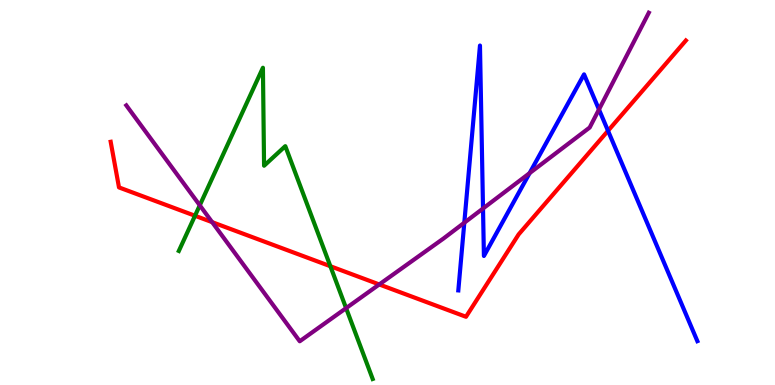[{'lines': ['blue', 'red'], 'intersections': [{'x': 7.85, 'y': 6.6}]}, {'lines': ['green', 'red'], 'intersections': [{'x': 2.52, 'y': 4.4}, {'x': 4.26, 'y': 3.09}]}, {'lines': ['purple', 'red'], 'intersections': [{'x': 2.74, 'y': 4.23}, {'x': 4.89, 'y': 2.61}]}, {'lines': ['blue', 'green'], 'intersections': []}, {'lines': ['blue', 'purple'], 'intersections': [{'x': 5.99, 'y': 4.22}, {'x': 6.23, 'y': 4.58}, {'x': 6.83, 'y': 5.5}, {'x': 7.73, 'y': 7.16}]}, {'lines': ['green', 'purple'], 'intersections': [{'x': 2.58, 'y': 4.67}, {'x': 4.47, 'y': 2.0}]}]